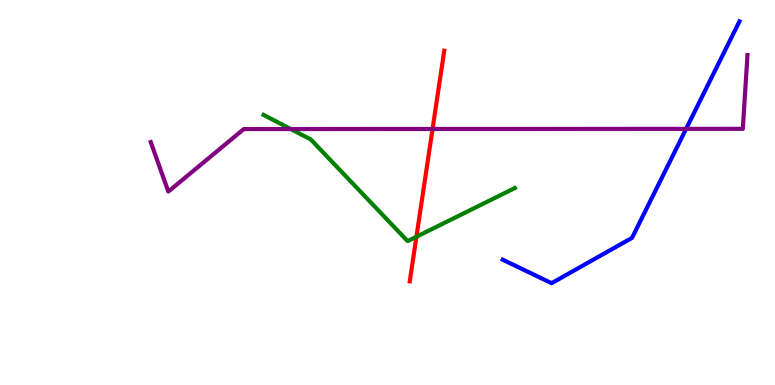[{'lines': ['blue', 'red'], 'intersections': []}, {'lines': ['green', 'red'], 'intersections': [{'x': 5.37, 'y': 3.85}]}, {'lines': ['purple', 'red'], 'intersections': [{'x': 5.58, 'y': 6.65}]}, {'lines': ['blue', 'green'], 'intersections': []}, {'lines': ['blue', 'purple'], 'intersections': [{'x': 8.85, 'y': 6.65}]}, {'lines': ['green', 'purple'], 'intersections': [{'x': 3.75, 'y': 6.65}]}]